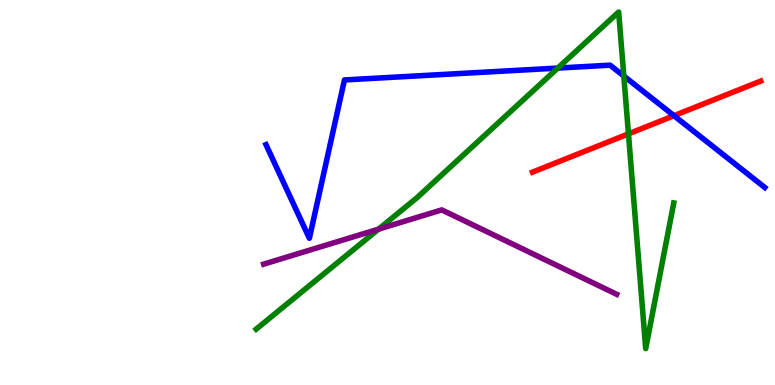[{'lines': ['blue', 'red'], 'intersections': [{'x': 8.7, 'y': 7.0}]}, {'lines': ['green', 'red'], 'intersections': [{'x': 8.11, 'y': 6.52}]}, {'lines': ['purple', 'red'], 'intersections': []}, {'lines': ['blue', 'green'], 'intersections': [{'x': 7.2, 'y': 8.23}, {'x': 8.05, 'y': 8.03}]}, {'lines': ['blue', 'purple'], 'intersections': []}, {'lines': ['green', 'purple'], 'intersections': [{'x': 4.88, 'y': 4.05}]}]